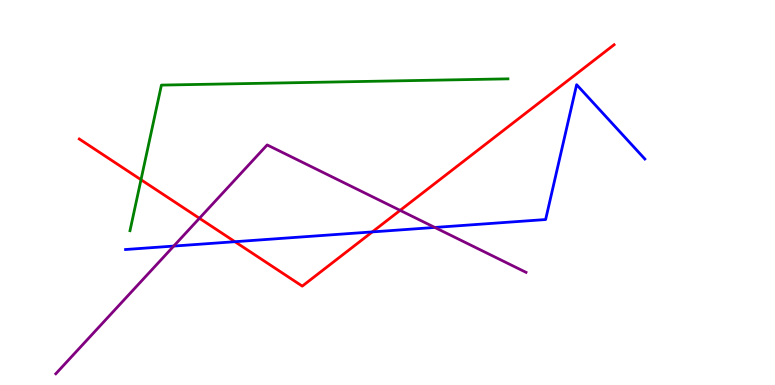[{'lines': ['blue', 'red'], 'intersections': [{'x': 3.03, 'y': 3.72}, {'x': 4.8, 'y': 3.98}]}, {'lines': ['green', 'red'], 'intersections': [{'x': 1.82, 'y': 5.33}]}, {'lines': ['purple', 'red'], 'intersections': [{'x': 2.57, 'y': 4.33}, {'x': 5.16, 'y': 4.54}]}, {'lines': ['blue', 'green'], 'intersections': []}, {'lines': ['blue', 'purple'], 'intersections': [{'x': 2.24, 'y': 3.61}, {'x': 5.61, 'y': 4.09}]}, {'lines': ['green', 'purple'], 'intersections': []}]